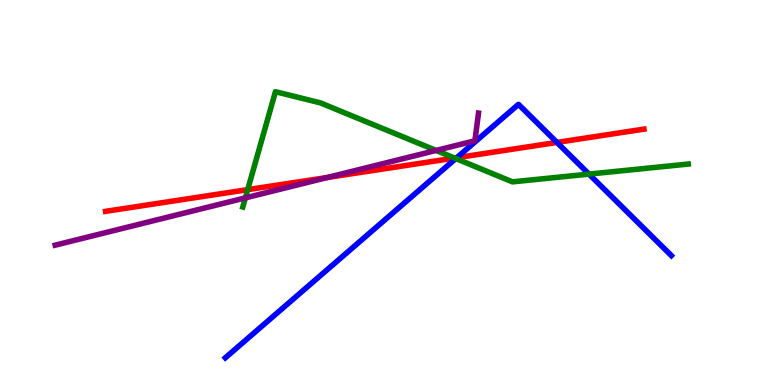[{'lines': ['blue', 'red'], 'intersections': [{'x': 5.89, 'y': 5.9}, {'x': 7.19, 'y': 6.3}]}, {'lines': ['green', 'red'], 'intersections': [{'x': 3.2, 'y': 5.07}, {'x': 5.87, 'y': 5.89}]}, {'lines': ['purple', 'red'], 'intersections': [{'x': 4.22, 'y': 5.39}]}, {'lines': ['blue', 'green'], 'intersections': [{'x': 5.88, 'y': 5.88}, {'x': 7.6, 'y': 5.48}]}, {'lines': ['blue', 'purple'], 'intersections': []}, {'lines': ['green', 'purple'], 'intersections': [{'x': 3.17, 'y': 4.86}, {'x': 5.63, 'y': 6.09}]}]